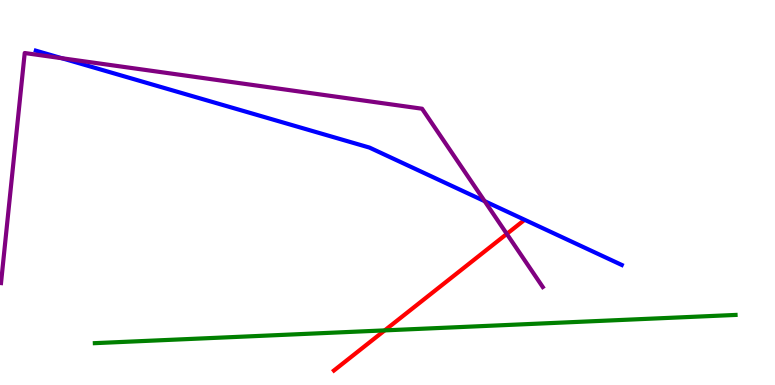[{'lines': ['blue', 'red'], 'intersections': []}, {'lines': ['green', 'red'], 'intersections': [{'x': 4.96, 'y': 1.42}]}, {'lines': ['purple', 'red'], 'intersections': [{'x': 6.54, 'y': 3.92}]}, {'lines': ['blue', 'green'], 'intersections': []}, {'lines': ['blue', 'purple'], 'intersections': [{'x': 0.798, 'y': 8.49}, {'x': 6.25, 'y': 4.77}]}, {'lines': ['green', 'purple'], 'intersections': []}]